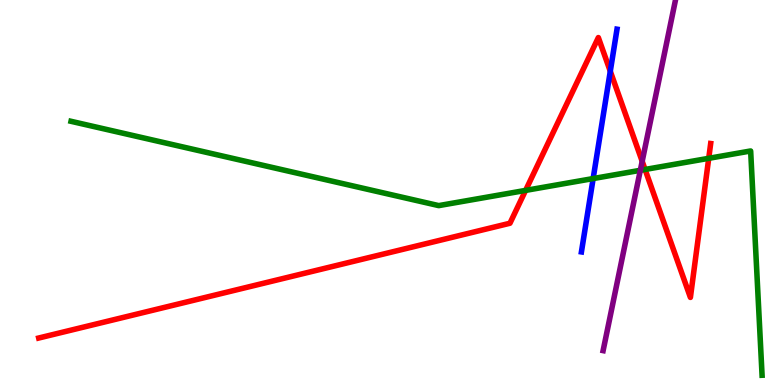[{'lines': ['blue', 'red'], 'intersections': [{'x': 7.87, 'y': 8.15}]}, {'lines': ['green', 'red'], 'intersections': [{'x': 6.78, 'y': 5.05}, {'x': 8.32, 'y': 5.6}, {'x': 9.14, 'y': 5.89}]}, {'lines': ['purple', 'red'], 'intersections': [{'x': 8.29, 'y': 5.81}]}, {'lines': ['blue', 'green'], 'intersections': [{'x': 7.65, 'y': 5.36}]}, {'lines': ['blue', 'purple'], 'intersections': []}, {'lines': ['green', 'purple'], 'intersections': [{'x': 8.26, 'y': 5.58}]}]